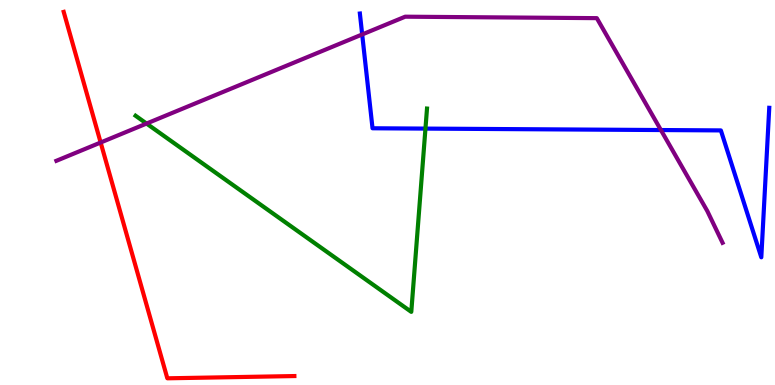[{'lines': ['blue', 'red'], 'intersections': []}, {'lines': ['green', 'red'], 'intersections': []}, {'lines': ['purple', 'red'], 'intersections': [{'x': 1.3, 'y': 6.3}]}, {'lines': ['blue', 'green'], 'intersections': [{'x': 5.49, 'y': 6.66}]}, {'lines': ['blue', 'purple'], 'intersections': [{'x': 4.67, 'y': 9.11}, {'x': 8.53, 'y': 6.62}]}, {'lines': ['green', 'purple'], 'intersections': [{'x': 1.89, 'y': 6.79}]}]